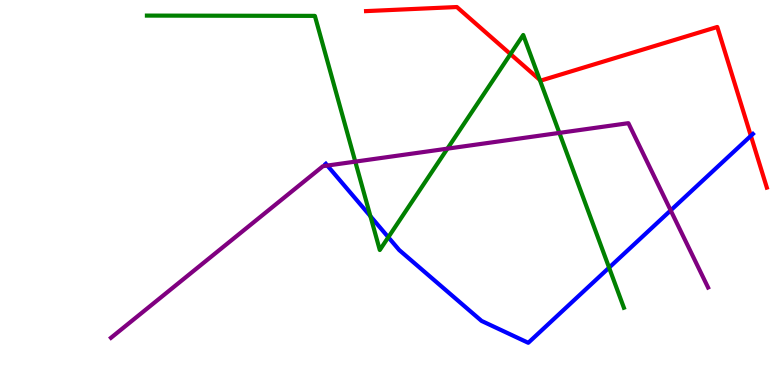[{'lines': ['blue', 'red'], 'intersections': [{'x': 9.69, 'y': 6.47}]}, {'lines': ['green', 'red'], 'intersections': [{'x': 6.59, 'y': 8.59}, {'x': 6.97, 'y': 7.93}]}, {'lines': ['purple', 'red'], 'intersections': []}, {'lines': ['blue', 'green'], 'intersections': [{'x': 4.78, 'y': 4.39}, {'x': 5.01, 'y': 3.84}, {'x': 7.86, 'y': 3.05}]}, {'lines': ['blue', 'purple'], 'intersections': [{'x': 4.22, 'y': 5.7}, {'x': 8.65, 'y': 4.54}]}, {'lines': ['green', 'purple'], 'intersections': [{'x': 4.58, 'y': 5.8}, {'x': 5.77, 'y': 6.14}, {'x': 7.22, 'y': 6.55}]}]